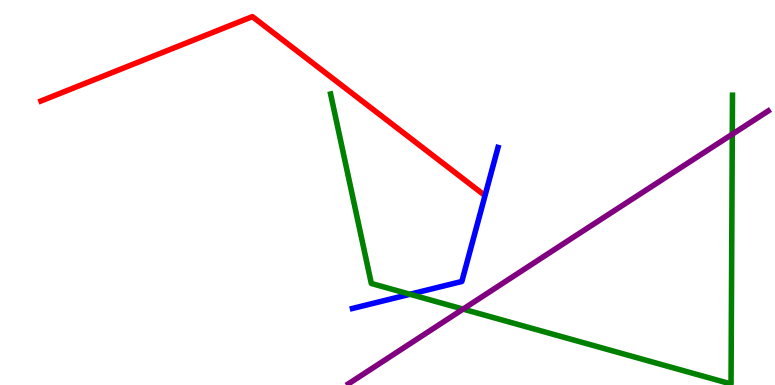[{'lines': ['blue', 'red'], 'intersections': []}, {'lines': ['green', 'red'], 'intersections': []}, {'lines': ['purple', 'red'], 'intersections': []}, {'lines': ['blue', 'green'], 'intersections': [{'x': 5.29, 'y': 2.36}]}, {'lines': ['blue', 'purple'], 'intersections': []}, {'lines': ['green', 'purple'], 'intersections': [{'x': 5.98, 'y': 1.97}, {'x': 9.45, 'y': 6.51}]}]